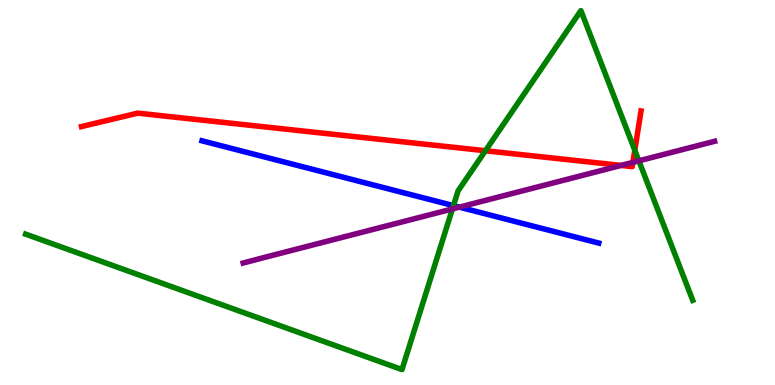[{'lines': ['blue', 'red'], 'intersections': []}, {'lines': ['green', 'red'], 'intersections': [{'x': 6.26, 'y': 6.08}, {'x': 8.19, 'y': 6.1}]}, {'lines': ['purple', 'red'], 'intersections': [{'x': 8.01, 'y': 5.7}, {'x': 8.17, 'y': 5.78}]}, {'lines': ['blue', 'green'], 'intersections': [{'x': 5.85, 'y': 4.66}]}, {'lines': ['blue', 'purple'], 'intersections': [{'x': 5.93, 'y': 4.62}]}, {'lines': ['green', 'purple'], 'intersections': [{'x': 5.84, 'y': 4.57}, {'x': 8.24, 'y': 5.82}]}]